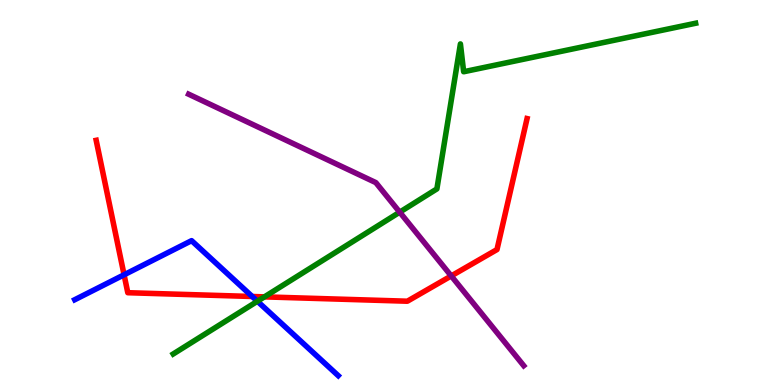[{'lines': ['blue', 'red'], 'intersections': [{'x': 1.6, 'y': 2.86}, {'x': 3.25, 'y': 2.3}]}, {'lines': ['green', 'red'], 'intersections': [{'x': 3.41, 'y': 2.29}]}, {'lines': ['purple', 'red'], 'intersections': [{'x': 5.82, 'y': 2.83}]}, {'lines': ['blue', 'green'], 'intersections': [{'x': 3.32, 'y': 2.18}]}, {'lines': ['blue', 'purple'], 'intersections': []}, {'lines': ['green', 'purple'], 'intersections': [{'x': 5.16, 'y': 4.49}]}]